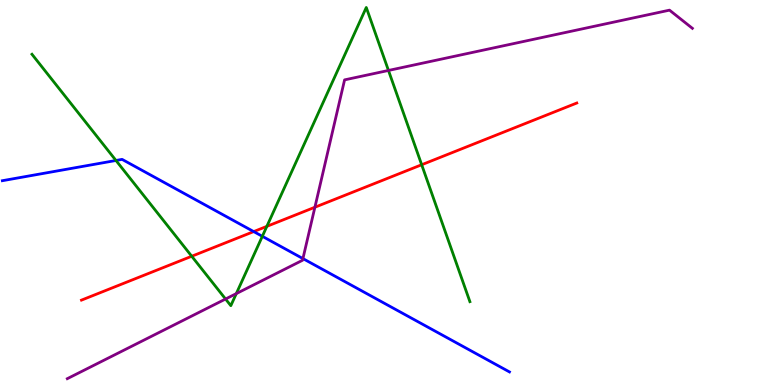[{'lines': ['blue', 'red'], 'intersections': [{'x': 3.27, 'y': 3.98}]}, {'lines': ['green', 'red'], 'intersections': [{'x': 2.47, 'y': 3.34}, {'x': 3.44, 'y': 4.12}, {'x': 5.44, 'y': 5.72}]}, {'lines': ['purple', 'red'], 'intersections': [{'x': 4.06, 'y': 4.62}]}, {'lines': ['blue', 'green'], 'intersections': [{'x': 1.5, 'y': 5.83}, {'x': 3.38, 'y': 3.86}]}, {'lines': ['blue', 'purple'], 'intersections': [{'x': 3.91, 'y': 3.28}]}, {'lines': ['green', 'purple'], 'intersections': [{'x': 2.91, 'y': 2.23}, {'x': 3.05, 'y': 2.37}, {'x': 5.01, 'y': 8.17}]}]